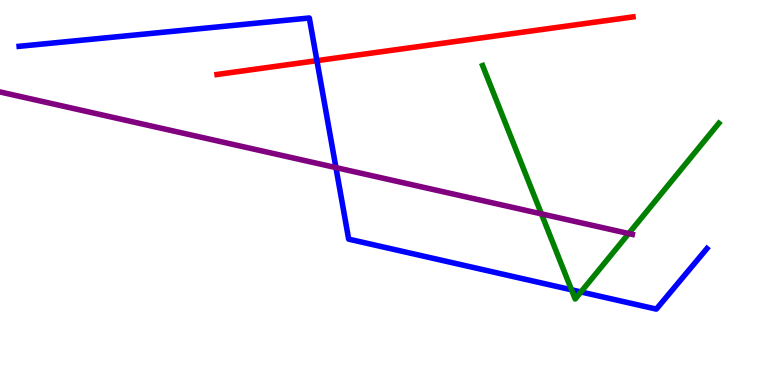[{'lines': ['blue', 'red'], 'intersections': [{'x': 4.09, 'y': 8.42}]}, {'lines': ['green', 'red'], 'intersections': []}, {'lines': ['purple', 'red'], 'intersections': []}, {'lines': ['blue', 'green'], 'intersections': [{'x': 7.37, 'y': 2.47}, {'x': 7.5, 'y': 2.42}]}, {'lines': ['blue', 'purple'], 'intersections': [{'x': 4.33, 'y': 5.65}]}, {'lines': ['green', 'purple'], 'intersections': [{'x': 6.99, 'y': 4.44}, {'x': 8.11, 'y': 3.93}]}]